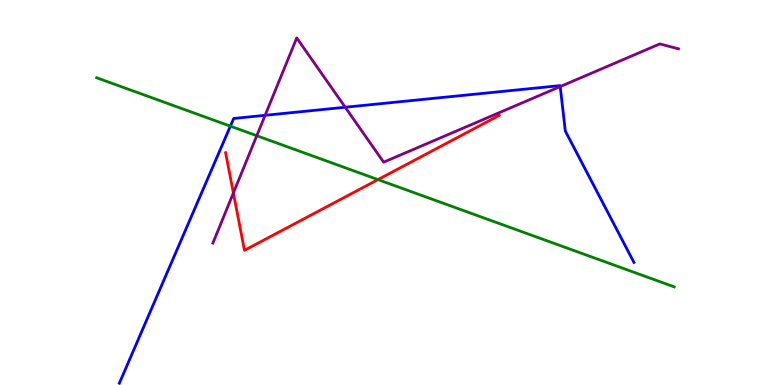[{'lines': ['blue', 'red'], 'intersections': []}, {'lines': ['green', 'red'], 'intersections': [{'x': 4.88, 'y': 5.34}]}, {'lines': ['purple', 'red'], 'intersections': [{'x': 3.01, 'y': 4.99}]}, {'lines': ['blue', 'green'], 'intersections': [{'x': 2.97, 'y': 6.72}]}, {'lines': ['blue', 'purple'], 'intersections': [{'x': 3.42, 'y': 7.0}, {'x': 4.45, 'y': 7.21}, {'x': 7.23, 'y': 7.75}]}, {'lines': ['green', 'purple'], 'intersections': [{'x': 3.31, 'y': 6.47}]}]